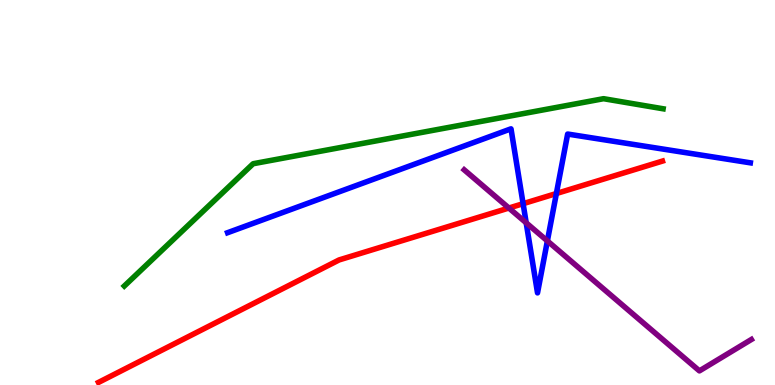[{'lines': ['blue', 'red'], 'intersections': [{'x': 6.75, 'y': 4.71}, {'x': 7.18, 'y': 4.97}]}, {'lines': ['green', 'red'], 'intersections': []}, {'lines': ['purple', 'red'], 'intersections': [{'x': 6.57, 'y': 4.6}]}, {'lines': ['blue', 'green'], 'intersections': []}, {'lines': ['blue', 'purple'], 'intersections': [{'x': 6.79, 'y': 4.21}, {'x': 7.06, 'y': 3.74}]}, {'lines': ['green', 'purple'], 'intersections': []}]